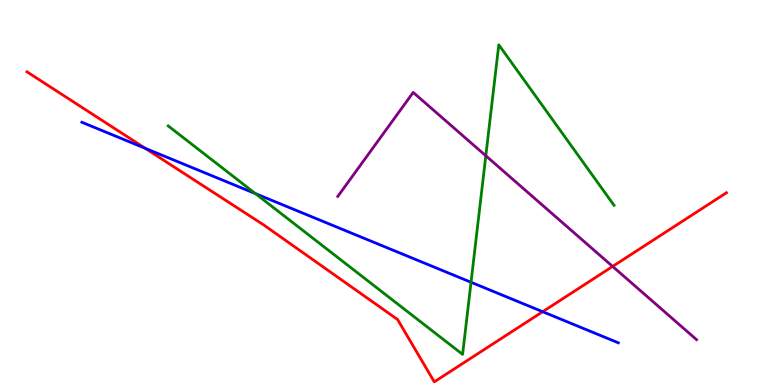[{'lines': ['blue', 'red'], 'intersections': [{'x': 1.87, 'y': 6.15}, {'x': 7.0, 'y': 1.9}]}, {'lines': ['green', 'red'], 'intersections': []}, {'lines': ['purple', 'red'], 'intersections': [{'x': 7.9, 'y': 3.08}]}, {'lines': ['blue', 'green'], 'intersections': [{'x': 3.3, 'y': 4.97}, {'x': 6.08, 'y': 2.67}]}, {'lines': ['blue', 'purple'], 'intersections': []}, {'lines': ['green', 'purple'], 'intersections': [{'x': 6.27, 'y': 5.95}]}]